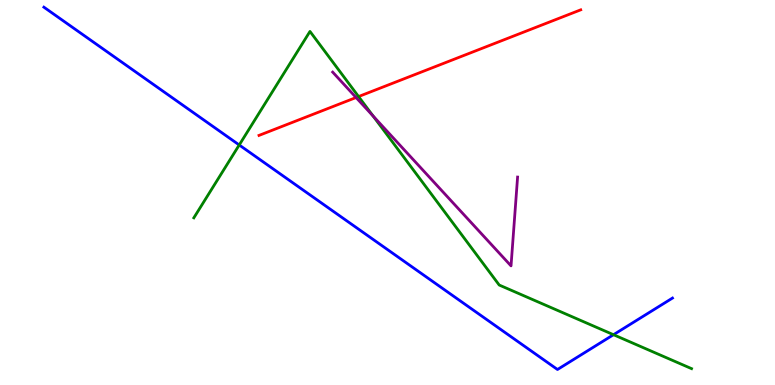[{'lines': ['blue', 'red'], 'intersections': []}, {'lines': ['green', 'red'], 'intersections': [{'x': 4.63, 'y': 7.49}]}, {'lines': ['purple', 'red'], 'intersections': [{'x': 4.59, 'y': 7.47}]}, {'lines': ['blue', 'green'], 'intersections': [{'x': 3.09, 'y': 6.23}, {'x': 7.92, 'y': 1.31}]}, {'lines': ['blue', 'purple'], 'intersections': []}, {'lines': ['green', 'purple'], 'intersections': [{'x': 4.81, 'y': 6.99}]}]